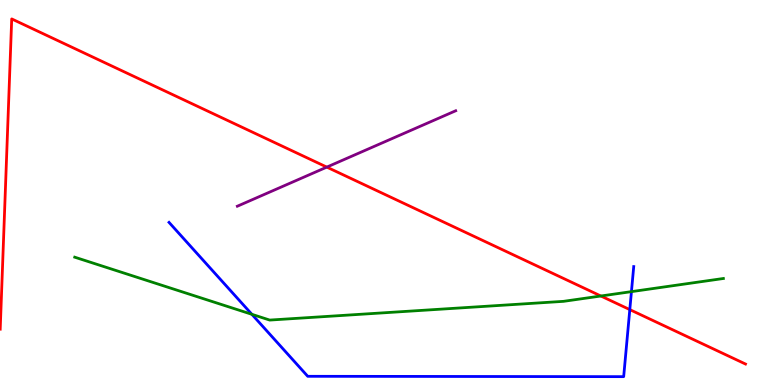[{'lines': ['blue', 'red'], 'intersections': [{'x': 8.13, 'y': 1.96}]}, {'lines': ['green', 'red'], 'intersections': [{'x': 7.75, 'y': 2.31}]}, {'lines': ['purple', 'red'], 'intersections': [{'x': 4.22, 'y': 5.66}]}, {'lines': ['blue', 'green'], 'intersections': [{'x': 3.25, 'y': 1.84}, {'x': 8.15, 'y': 2.43}]}, {'lines': ['blue', 'purple'], 'intersections': []}, {'lines': ['green', 'purple'], 'intersections': []}]